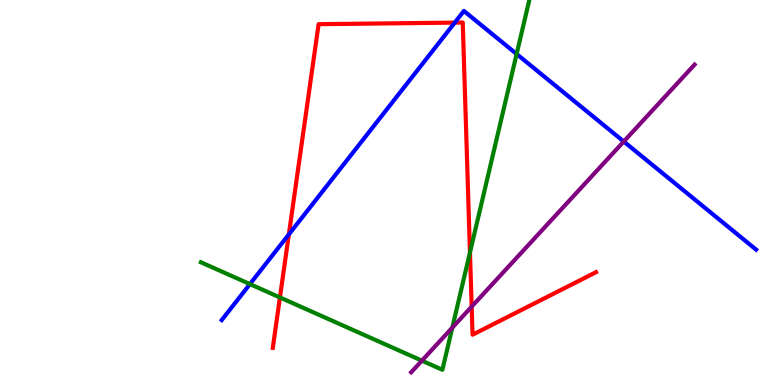[{'lines': ['blue', 'red'], 'intersections': [{'x': 3.73, 'y': 3.91}, {'x': 5.87, 'y': 9.41}]}, {'lines': ['green', 'red'], 'intersections': [{'x': 3.61, 'y': 2.27}, {'x': 6.06, 'y': 3.44}]}, {'lines': ['purple', 'red'], 'intersections': [{'x': 6.09, 'y': 2.04}]}, {'lines': ['blue', 'green'], 'intersections': [{'x': 3.22, 'y': 2.62}, {'x': 6.67, 'y': 8.6}]}, {'lines': ['blue', 'purple'], 'intersections': [{'x': 8.05, 'y': 6.32}]}, {'lines': ['green', 'purple'], 'intersections': [{'x': 5.44, 'y': 0.632}, {'x': 5.84, 'y': 1.49}]}]